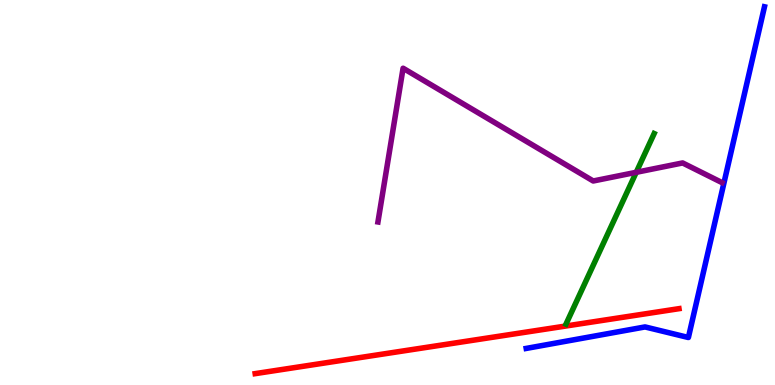[{'lines': ['blue', 'red'], 'intersections': []}, {'lines': ['green', 'red'], 'intersections': []}, {'lines': ['purple', 'red'], 'intersections': []}, {'lines': ['blue', 'green'], 'intersections': []}, {'lines': ['blue', 'purple'], 'intersections': []}, {'lines': ['green', 'purple'], 'intersections': [{'x': 8.21, 'y': 5.52}]}]